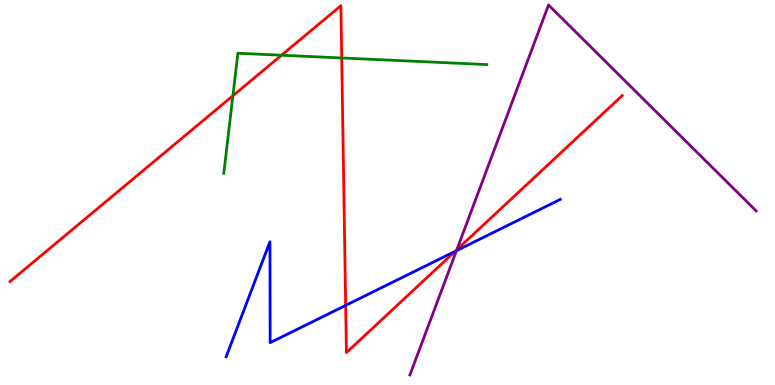[{'lines': ['blue', 'red'], 'intersections': [{'x': 4.46, 'y': 2.07}, {'x': 5.87, 'y': 3.47}]}, {'lines': ['green', 'red'], 'intersections': [{'x': 3.01, 'y': 7.51}, {'x': 3.63, 'y': 8.57}, {'x': 4.41, 'y': 8.49}]}, {'lines': ['purple', 'red'], 'intersections': [{'x': 5.89, 'y': 3.51}]}, {'lines': ['blue', 'green'], 'intersections': []}, {'lines': ['blue', 'purple'], 'intersections': [{'x': 5.89, 'y': 3.49}]}, {'lines': ['green', 'purple'], 'intersections': []}]